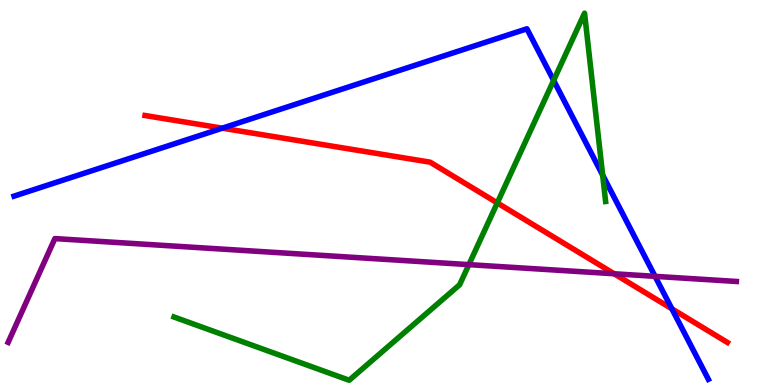[{'lines': ['blue', 'red'], 'intersections': [{'x': 2.87, 'y': 6.67}, {'x': 8.67, 'y': 1.98}]}, {'lines': ['green', 'red'], 'intersections': [{'x': 6.42, 'y': 4.73}]}, {'lines': ['purple', 'red'], 'intersections': [{'x': 7.92, 'y': 2.89}]}, {'lines': ['blue', 'green'], 'intersections': [{'x': 7.14, 'y': 7.91}, {'x': 7.78, 'y': 5.45}]}, {'lines': ['blue', 'purple'], 'intersections': [{'x': 8.45, 'y': 2.82}]}, {'lines': ['green', 'purple'], 'intersections': [{'x': 6.05, 'y': 3.13}]}]